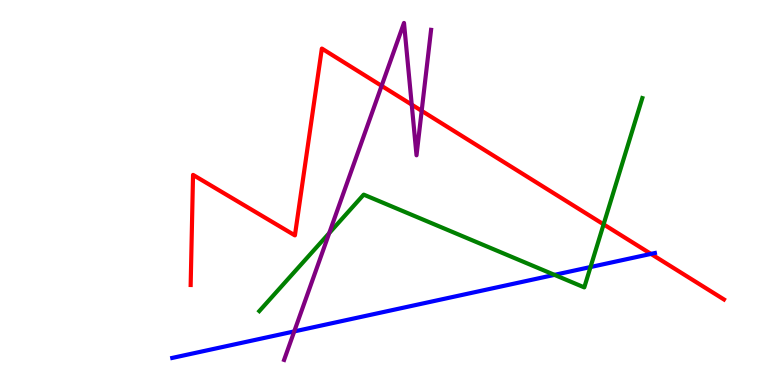[{'lines': ['blue', 'red'], 'intersections': [{'x': 8.4, 'y': 3.41}]}, {'lines': ['green', 'red'], 'intersections': [{'x': 7.79, 'y': 4.17}]}, {'lines': ['purple', 'red'], 'intersections': [{'x': 4.92, 'y': 7.77}, {'x': 5.31, 'y': 7.28}, {'x': 5.44, 'y': 7.12}]}, {'lines': ['blue', 'green'], 'intersections': [{'x': 7.15, 'y': 2.86}, {'x': 7.62, 'y': 3.06}]}, {'lines': ['blue', 'purple'], 'intersections': [{'x': 3.8, 'y': 1.39}]}, {'lines': ['green', 'purple'], 'intersections': [{'x': 4.25, 'y': 3.95}]}]